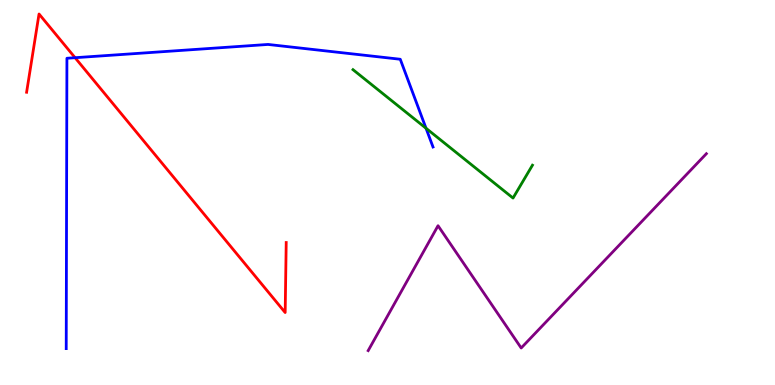[{'lines': ['blue', 'red'], 'intersections': [{'x': 0.969, 'y': 8.5}]}, {'lines': ['green', 'red'], 'intersections': []}, {'lines': ['purple', 'red'], 'intersections': []}, {'lines': ['blue', 'green'], 'intersections': [{'x': 5.5, 'y': 6.67}]}, {'lines': ['blue', 'purple'], 'intersections': []}, {'lines': ['green', 'purple'], 'intersections': []}]